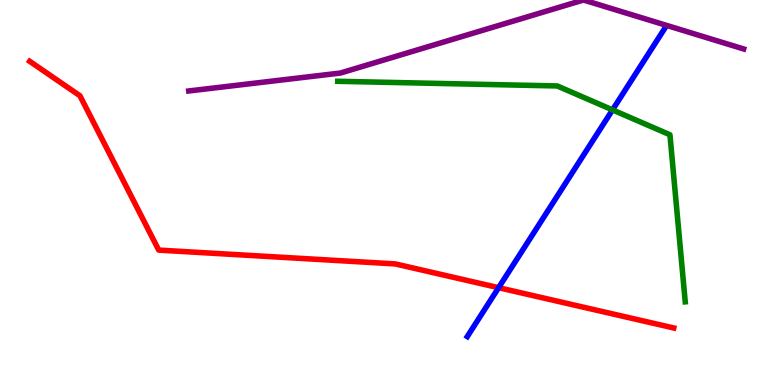[{'lines': ['blue', 'red'], 'intersections': [{'x': 6.43, 'y': 2.53}]}, {'lines': ['green', 'red'], 'intersections': []}, {'lines': ['purple', 'red'], 'intersections': []}, {'lines': ['blue', 'green'], 'intersections': [{'x': 7.9, 'y': 7.15}]}, {'lines': ['blue', 'purple'], 'intersections': []}, {'lines': ['green', 'purple'], 'intersections': []}]